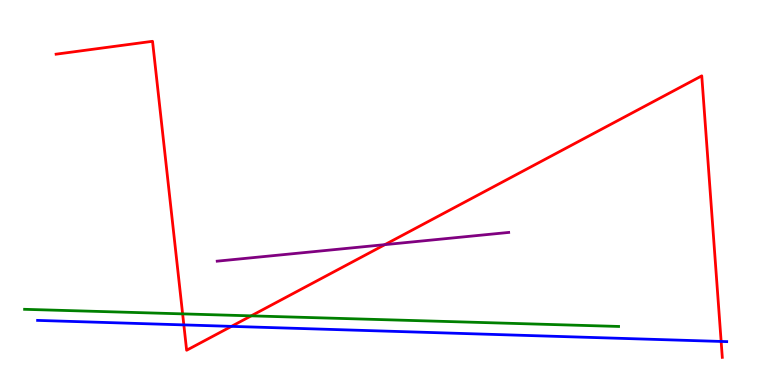[{'lines': ['blue', 'red'], 'intersections': [{'x': 2.37, 'y': 1.56}, {'x': 2.99, 'y': 1.52}, {'x': 9.31, 'y': 1.13}]}, {'lines': ['green', 'red'], 'intersections': [{'x': 2.36, 'y': 1.85}, {'x': 3.24, 'y': 1.8}]}, {'lines': ['purple', 'red'], 'intersections': [{'x': 4.97, 'y': 3.65}]}, {'lines': ['blue', 'green'], 'intersections': []}, {'lines': ['blue', 'purple'], 'intersections': []}, {'lines': ['green', 'purple'], 'intersections': []}]